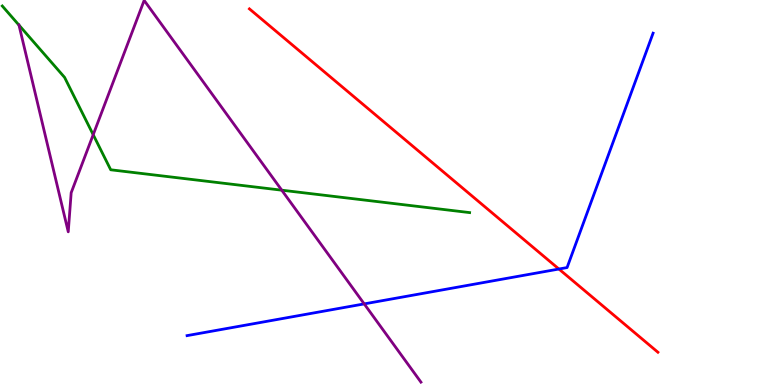[{'lines': ['blue', 'red'], 'intersections': [{'x': 7.21, 'y': 3.01}]}, {'lines': ['green', 'red'], 'intersections': []}, {'lines': ['purple', 'red'], 'intersections': []}, {'lines': ['blue', 'green'], 'intersections': []}, {'lines': ['blue', 'purple'], 'intersections': [{'x': 4.7, 'y': 2.11}]}, {'lines': ['green', 'purple'], 'intersections': [{'x': 0.245, 'y': 9.35}, {'x': 1.2, 'y': 6.5}, {'x': 3.64, 'y': 5.06}]}]